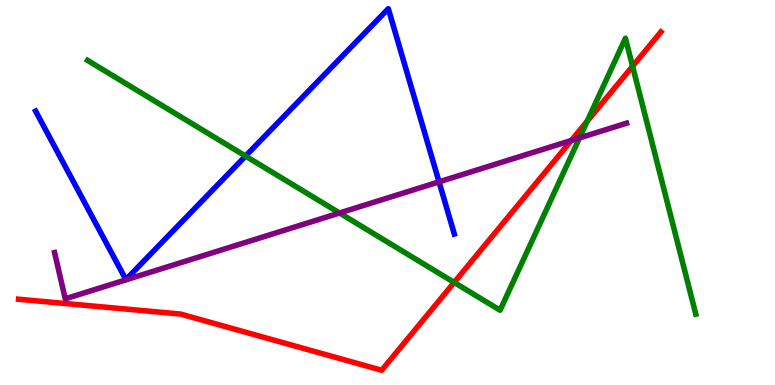[{'lines': ['blue', 'red'], 'intersections': []}, {'lines': ['green', 'red'], 'intersections': [{'x': 5.86, 'y': 2.66}, {'x': 7.58, 'y': 6.85}, {'x': 8.16, 'y': 8.28}]}, {'lines': ['purple', 'red'], 'intersections': [{'x': 7.37, 'y': 6.35}]}, {'lines': ['blue', 'green'], 'intersections': [{'x': 3.17, 'y': 5.95}]}, {'lines': ['blue', 'purple'], 'intersections': [{'x': 5.66, 'y': 5.28}]}, {'lines': ['green', 'purple'], 'intersections': [{'x': 4.38, 'y': 4.47}, {'x': 7.48, 'y': 6.42}]}]